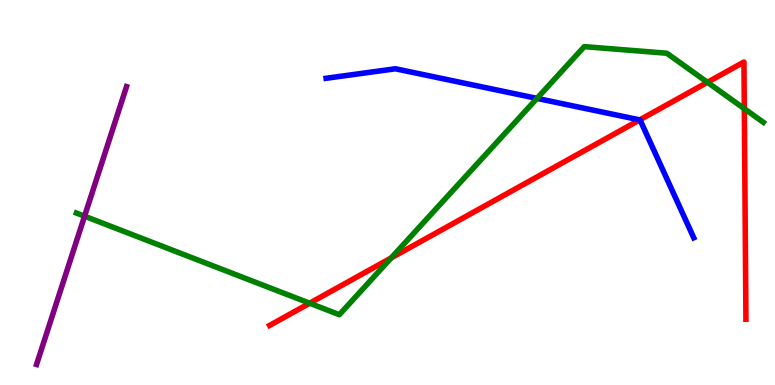[{'lines': ['blue', 'red'], 'intersections': [{'x': 8.25, 'y': 6.89}]}, {'lines': ['green', 'red'], 'intersections': [{'x': 4.0, 'y': 2.12}, {'x': 5.05, 'y': 3.3}, {'x': 9.13, 'y': 7.86}, {'x': 9.6, 'y': 7.18}]}, {'lines': ['purple', 'red'], 'intersections': []}, {'lines': ['blue', 'green'], 'intersections': [{'x': 6.93, 'y': 7.44}]}, {'lines': ['blue', 'purple'], 'intersections': []}, {'lines': ['green', 'purple'], 'intersections': [{'x': 1.09, 'y': 4.38}]}]